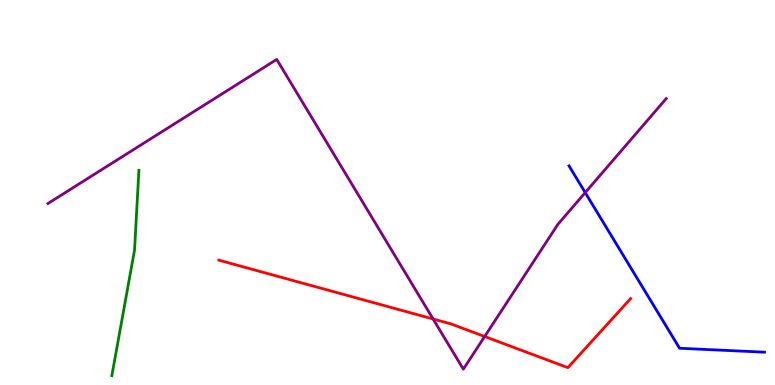[{'lines': ['blue', 'red'], 'intersections': []}, {'lines': ['green', 'red'], 'intersections': []}, {'lines': ['purple', 'red'], 'intersections': [{'x': 5.59, 'y': 1.71}, {'x': 6.25, 'y': 1.26}]}, {'lines': ['blue', 'green'], 'intersections': []}, {'lines': ['blue', 'purple'], 'intersections': [{'x': 7.55, 'y': 5.0}]}, {'lines': ['green', 'purple'], 'intersections': []}]